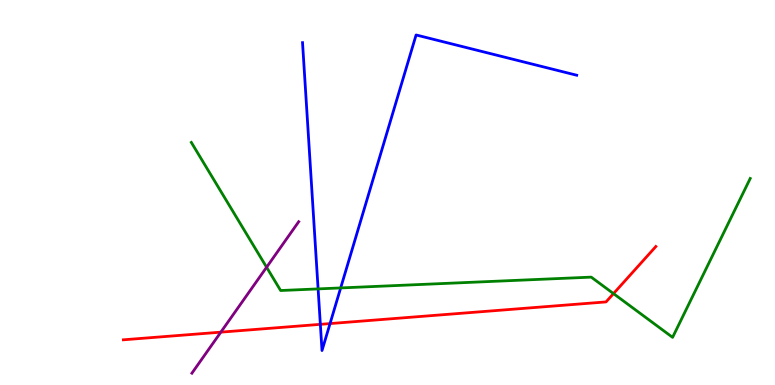[{'lines': ['blue', 'red'], 'intersections': [{'x': 4.13, 'y': 1.58}, {'x': 4.26, 'y': 1.6}]}, {'lines': ['green', 'red'], 'intersections': [{'x': 7.92, 'y': 2.37}]}, {'lines': ['purple', 'red'], 'intersections': [{'x': 2.85, 'y': 1.37}]}, {'lines': ['blue', 'green'], 'intersections': [{'x': 4.1, 'y': 2.5}, {'x': 4.4, 'y': 2.52}]}, {'lines': ['blue', 'purple'], 'intersections': []}, {'lines': ['green', 'purple'], 'intersections': [{'x': 3.44, 'y': 3.06}]}]